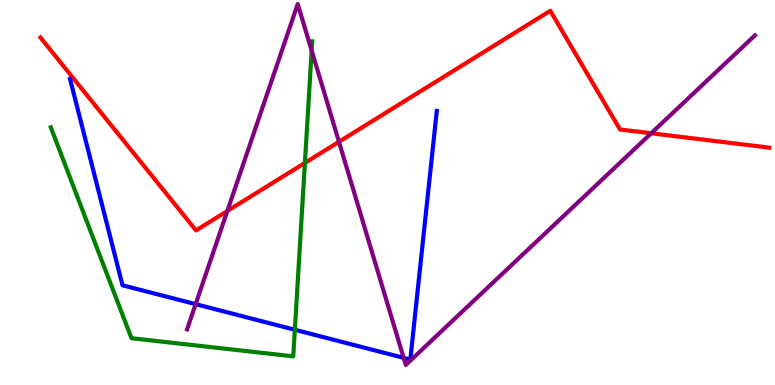[{'lines': ['blue', 'red'], 'intersections': []}, {'lines': ['green', 'red'], 'intersections': [{'x': 3.93, 'y': 5.77}]}, {'lines': ['purple', 'red'], 'intersections': [{'x': 2.93, 'y': 4.52}, {'x': 4.37, 'y': 6.32}, {'x': 8.4, 'y': 6.54}]}, {'lines': ['blue', 'green'], 'intersections': [{'x': 3.8, 'y': 1.43}]}, {'lines': ['blue', 'purple'], 'intersections': [{'x': 2.52, 'y': 2.1}, {'x': 5.21, 'y': 0.706}]}, {'lines': ['green', 'purple'], 'intersections': [{'x': 4.02, 'y': 8.69}]}]